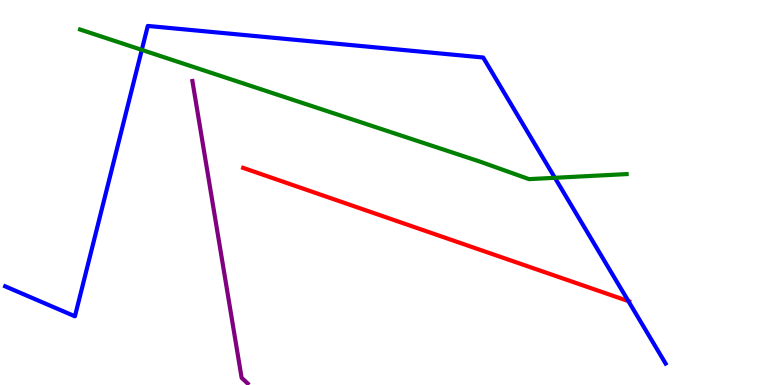[{'lines': ['blue', 'red'], 'intersections': [{'x': 8.11, 'y': 2.18}]}, {'lines': ['green', 'red'], 'intersections': []}, {'lines': ['purple', 'red'], 'intersections': []}, {'lines': ['blue', 'green'], 'intersections': [{'x': 1.83, 'y': 8.7}, {'x': 7.16, 'y': 5.38}]}, {'lines': ['blue', 'purple'], 'intersections': []}, {'lines': ['green', 'purple'], 'intersections': []}]